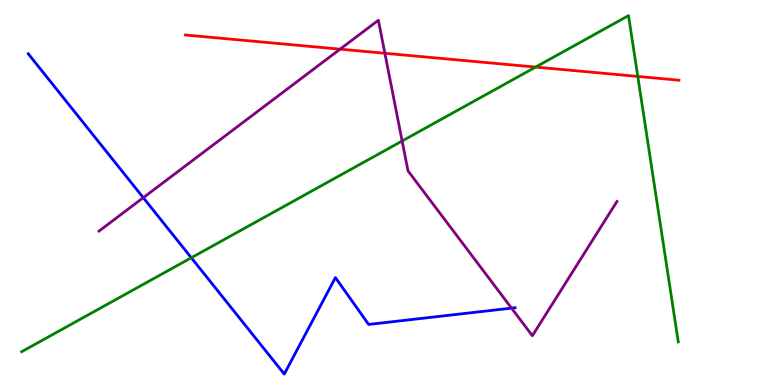[{'lines': ['blue', 'red'], 'intersections': []}, {'lines': ['green', 'red'], 'intersections': [{'x': 6.91, 'y': 8.26}, {'x': 8.23, 'y': 8.01}]}, {'lines': ['purple', 'red'], 'intersections': [{'x': 4.39, 'y': 8.72}, {'x': 4.97, 'y': 8.62}]}, {'lines': ['blue', 'green'], 'intersections': [{'x': 2.47, 'y': 3.31}]}, {'lines': ['blue', 'purple'], 'intersections': [{'x': 1.85, 'y': 4.87}, {'x': 6.6, 'y': 2.0}]}, {'lines': ['green', 'purple'], 'intersections': [{'x': 5.19, 'y': 6.34}]}]